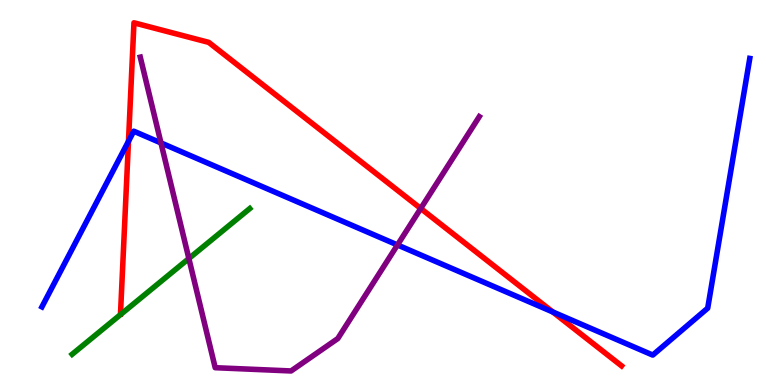[{'lines': ['blue', 'red'], 'intersections': [{'x': 1.66, 'y': 6.33}, {'x': 7.13, 'y': 1.9}]}, {'lines': ['green', 'red'], 'intersections': []}, {'lines': ['purple', 'red'], 'intersections': [{'x': 5.43, 'y': 4.58}]}, {'lines': ['blue', 'green'], 'intersections': []}, {'lines': ['blue', 'purple'], 'intersections': [{'x': 2.08, 'y': 6.29}, {'x': 5.13, 'y': 3.64}]}, {'lines': ['green', 'purple'], 'intersections': [{'x': 2.44, 'y': 3.29}]}]